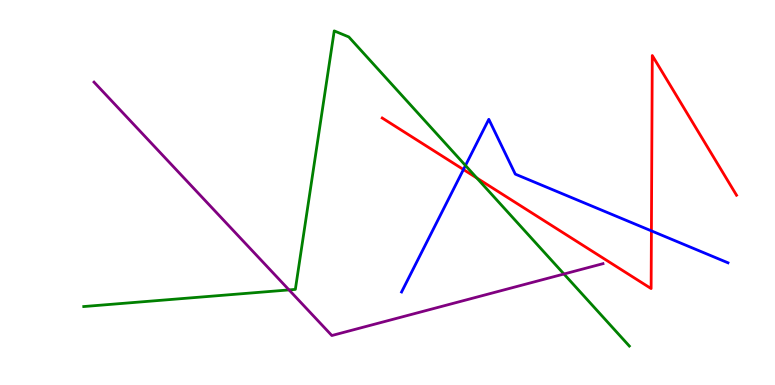[{'lines': ['blue', 'red'], 'intersections': [{'x': 5.98, 'y': 5.6}, {'x': 8.41, 'y': 4.0}]}, {'lines': ['green', 'red'], 'intersections': [{'x': 6.15, 'y': 5.38}]}, {'lines': ['purple', 'red'], 'intersections': []}, {'lines': ['blue', 'green'], 'intersections': [{'x': 6.01, 'y': 5.7}]}, {'lines': ['blue', 'purple'], 'intersections': []}, {'lines': ['green', 'purple'], 'intersections': [{'x': 3.73, 'y': 2.47}, {'x': 7.28, 'y': 2.88}]}]